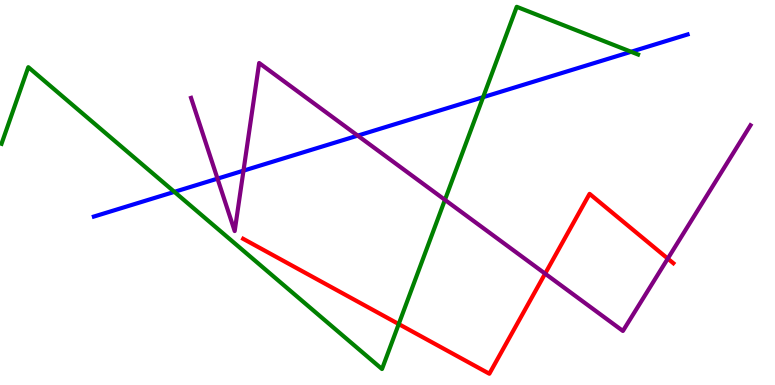[{'lines': ['blue', 'red'], 'intersections': []}, {'lines': ['green', 'red'], 'intersections': [{'x': 5.14, 'y': 1.58}]}, {'lines': ['purple', 'red'], 'intersections': [{'x': 7.03, 'y': 2.89}, {'x': 8.62, 'y': 3.28}]}, {'lines': ['blue', 'green'], 'intersections': [{'x': 2.25, 'y': 5.02}, {'x': 6.23, 'y': 7.48}, {'x': 8.14, 'y': 8.66}]}, {'lines': ['blue', 'purple'], 'intersections': [{'x': 2.81, 'y': 5.36}, {'x': 3.14, 'y': 5.57}, {'x': 4.62, 'y': 6.48}]}, {'lines': ['green', 'purple'], 'intersections': [{'x': 5.74, 'y': 4.81}]}]